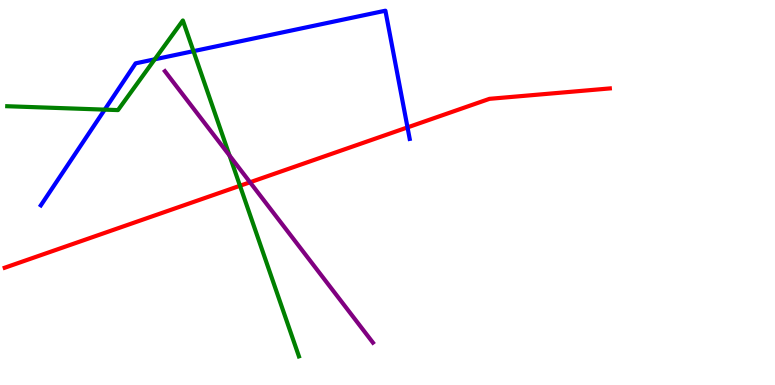[{'lines': ['blue', 'red'], 'intersections': [{'x': 5.26, 'y': 6.69}]}, {'lines': ['green', 'red'], 'intersections': [{'x': 3.1, 'y': 5.17}]}, {'lines': ['purple', 'red'], 'intersections': [{'x': 3.23, 'y': 5.27}]}, {'lines': ['blue', 'green'], 'intersections': [{'x': 1.35, 'y': 7.15}, {'x': 2.0, 'y': 8.46}, {'x': 2.5, 'y': 8.67}]}, {'lines': ['blue', 'purple'], 'intersections': []}, {'lines': ['green', 'purple'], 'intersections': [{'x': 2.96, 'y': 5.96}]}]